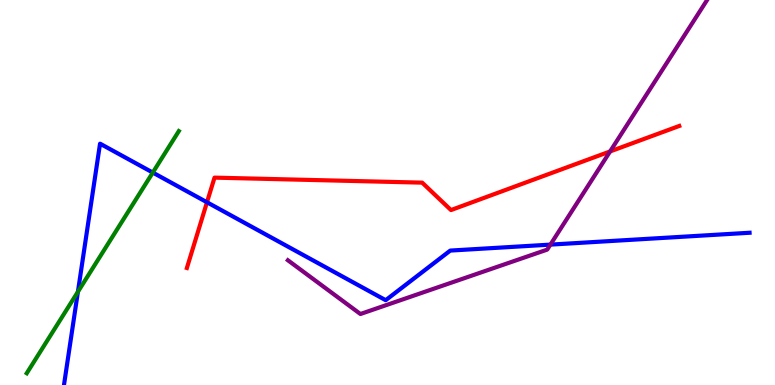[{'lines': ['blue', 'red'], 'intersections': [{'x': 2.67, 'y': 4.75}]}, {'lines': ['green', 'red'], 'intersections': []}, {'lines': ['purple', 'red'], 'intersections': [{'x': 7.87, 'y': 6.07}]}, {'lines': ['blue', 'green'], 'intersections': [{'x': 1.01, 'y': 2.42}, {'x': 1.97, 'y': 5.52}]}, {'lines': ['blue', 'purple'], 'intersections': [{'x': 7.1, 'y': 3.65}]}, {'lines': ['green', 'purple'], 'intersections': []}]